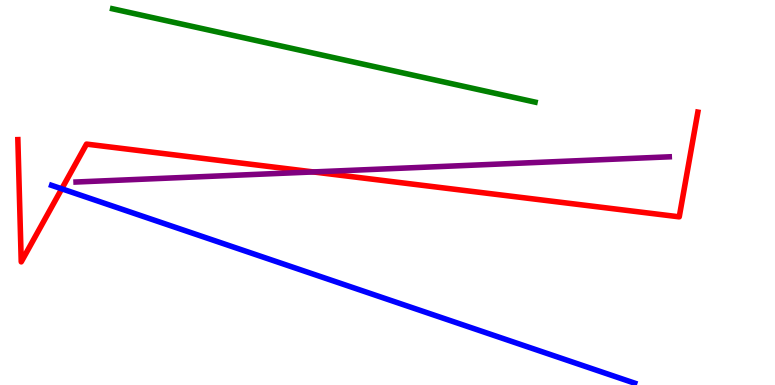[{'lines': ['blue', 'red'], 'intersections': [{'x': 0.797, 'y': 5.1}]}, {'lines': ['green', 'red'], 'intersections': []}, {'lines': ['purple', 'red'], 'intersections': [{'x': 4.04, 'y': 5.53}]}, {'lines': ['blue', 'green'], 'intersections': []}, {'lines': ['blue', 'purple'], 'intersections': []}, {'lines': ['green', 'purple'], 'intersections': []}]